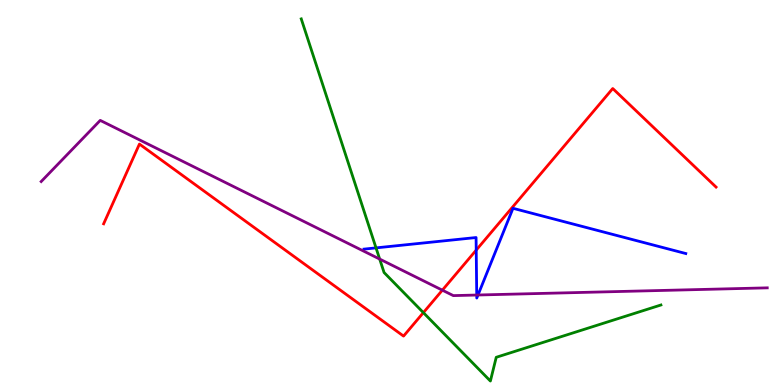[{'lines': ['blue', 'red'], 'intersections': [{'x': 6.14, 'y': 3.5}]}, {'lines': ['green', 'red'], 'intersections': [{'x': 5.46, 'y': 1.88}]}, {'lines': ['purple', 'red'], 'intersections': [{'x': 5.71, 'y': 2.46}]}, {'lines': ['blue', 'green'], 'intersections': [{'x': 4.85, 'y': 3.56}]}, {'lines': ['blue', 'purple'], 'intersections': [{'x': 6.15, 'y': 2.34}, {'x': 6.17, 'y': 2.34}]}, {'lines': ['green', 'purple'], 'intersections': [{'x': 4.9, 'y': 3.27}]}]